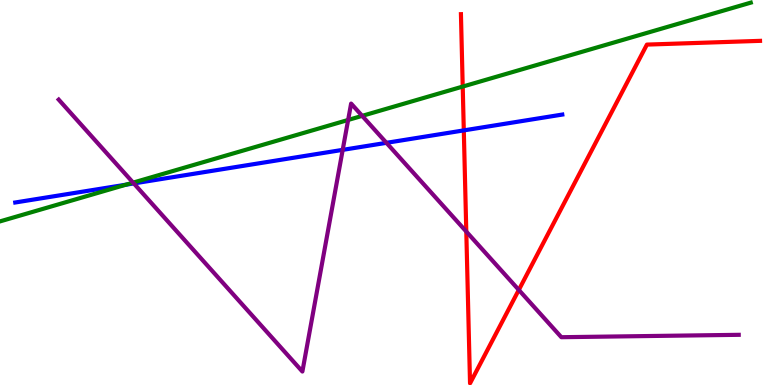[{'lines': ['blue', 'red'], 'intersections': [{'x': 5.98, 'y': 6.61}]}, {'lines': ['green', 'red'], 'intersections': [{'x': 5.97, 'y': 7.75}]}, {'lines': ['purple', 'red'], 'intersections': [{'x': 6.02, 'y': 3.99}, {'x': 6.69, 'y': 2.47}]}, {'lines': ['blue', 'green'], 'intersections': [{'x': 1.63, 'y': 5.2}]}, {'lines': ['blue', 'purple'], 'intersections': [{'x': 1.73, 'y': 5.24}, {'x': 4.42, 'y': 6.11}, {'x': 4.99, 'y': 6.29}]}, {'lines': ['green', 'purple'], 'intersections': [{'x': 1.72, 'y': 5.26}, {'x': 4.49, 'y': 6.88}, {'x': 4.67, 'y': 6.99}]}]